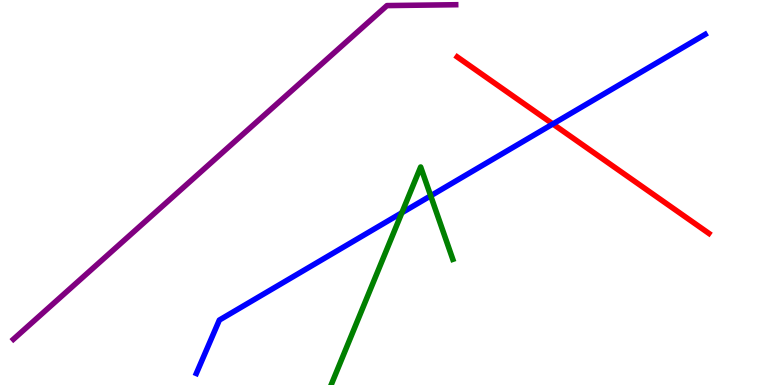[{'lines': ['blue', 'red'], 'intersections': [{'x': 7.13, 'y': 6.78}]}, {'lines': ['green', 'red'], 'intersections': []}, {'lines': ['purple', 'red'], 'intersections': []}, {'lines': ['blue', 'green'], 'intersections': [{'x': 5.19, 'y': 4.47}, {'x': 5.56, 'y': 4.91}]}, {'lines': ['blue', 'purple'], 'intersections': []}, {'lines': ['green', 'purple'], 'intersections': []}]